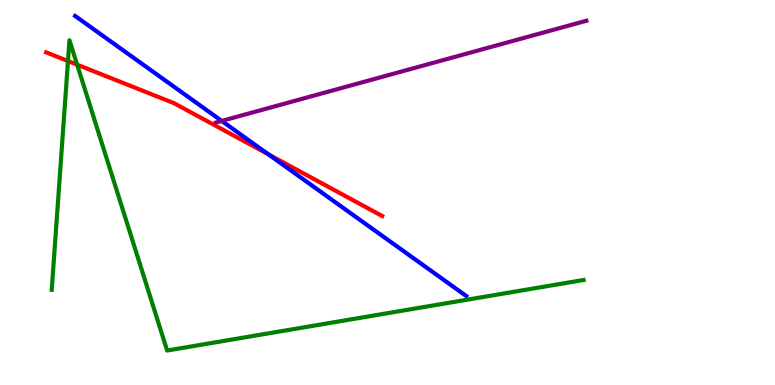[{'lines': ['blue', 'red'], 'intersections': [{'x': 3.46, 'y': 5.99}]}, {'lines': ['green', 'red'], 'intersections': [{'x': 0.877, 'y': 8.41}, {'x': 0.995, 'y': 8.32}]}, {'lines': ['purple', 'red'], 'intersections': []}, {'lines': ['blue', 'green'], 'intersections': []}, {'lines': ['blue', 'purple'], 'intersections': [{'x': 2.86, 'y': 6.86}]}, {'lines': ['green', 'purple'], 'intersections': []}]